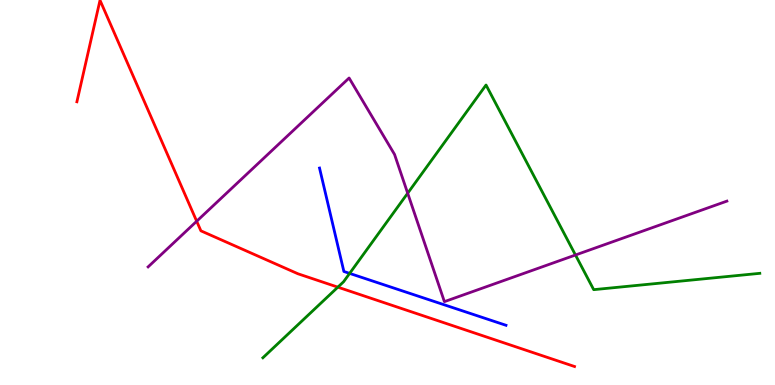[{'lines': ['blue', 'red'], 'intersections': []}, {'lines': ['green', 'red'], 'intersections': [{'x': 4.36, 'y': 2.54}]}, {'lines': ['purple', 'red'], 'intersections': [{'x': 2.54, 'y': 4.25}]}, {'lines': ['blue', 'green'], 'intersections': [{'x': 4.51, 'y': 2.9}]}, {'lines': ['blue', 'purple'], 'intersections': []}, {'lines': ['green', 'purple'], 'intersections': [{'x': 5.26, 'y': 4.98}, {'x': 7.43, 'y': 3.38}]}]